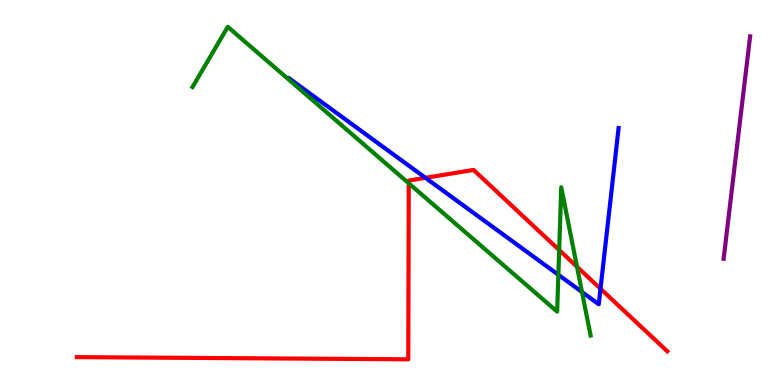[{'lines': ['blue', 'red'], 'intersections': [{'x': 5.49, 'y': 5.38}, {'x': 7.75, 'y': 2.5}]}, {'lines': ['green', 'red'], 'intersections': [{'x': 5.27, 'y': 5.24}, {'x': 7.22, 'y': 3.51}, {'x': 7.44, 'y': 3.07}]}, {'lines': ['purple', 'red'], 'intersections': []}, {'lines': ['blue', 'green'], 'intersections': [{'x': 7.2, 'y': 2.86}, {'x': 7.51, 'y': 2.42}]}, {'lines': ['blue', 'purple'], 'intersections': []}, {'lines': ['green', 'purple'], 'intersections': []}]